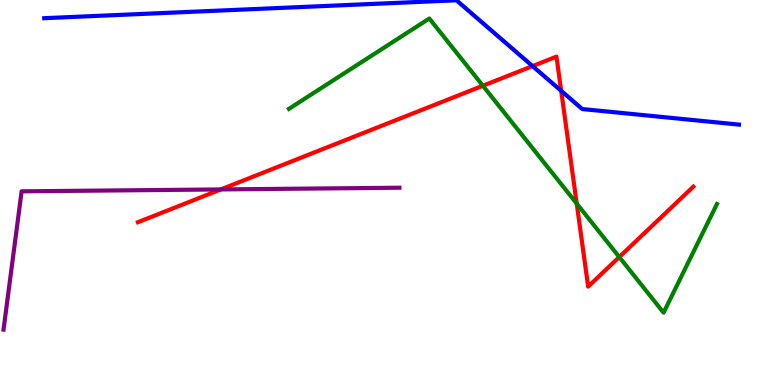[{'lines': ['blue', 'red'], 'intersections': [{'x': 6.87, 'y': 8.28}, {'x': 7.24, 'y': 7.64}]}, {'lines': ['green', 'red'], 'intersections': [{'x': 6.23, 'y': 7.77}, {'x': 7.44, 'y': 4.71}, {'x': 7.99, 'y': 3.32}]}, {'lines': ['purple', 'red'], 'intersections': [{'x': 2.85, 'y': 5.08}]}, {'lines': ['blue', 'green'], 'intersections': []}, {'lines': ['blue', 'purple'], 'intersections': []}, {'lines': ['green', 'purple'], 'intersections': []}]